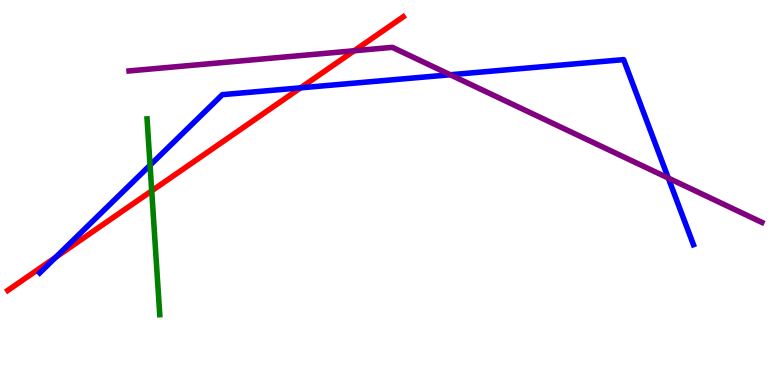[{'lines': ['blue', 'red'], 'intersections': [{'x': 0.719, 'y': 3.32}, {'x': 3.88, 'y': 7.72}]}, {'lines': ['green', 'red'], 'intersections': [{'x': 1.96, 'y': 5.04}]}, {'lines': ['purple', 'red'], 'intersections': [{'x': 4.57, 'y': 8.68}]}, {'lines': ['blue', 'green'], 'intersections': [{'x': 1.94, 'y': 5.71}]}, {'lines': ['blue', 'purple'], 'intersections': [{'x': 5.81, 'y': 8.06}, {'x': 8.62, 'y': 5.37}]}, {'lines': ['green', 'purple'], 'intersections': []}]